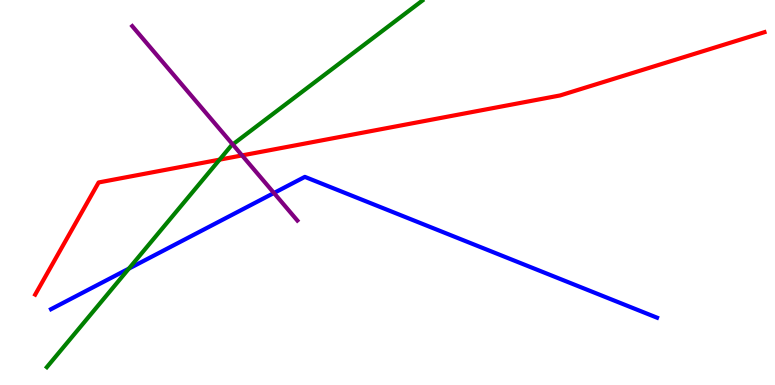[{'lines': ['blue', 'red'], 'intersections': []}, {'lines': ['green', 'red'], 'intersections': [{'x': 2.83, 'y': 5.85}]}, {'lines': ['purple', 'red'], 'intersections': [{'x': 3.12, 'y': 5.96}]}, {'lines': ['blue', 'green'], 'intersections': [{'x': 1.66, 'y': 3.02}]}, {'lines': ['blue', 'purple'], 'intersections': [{'x': 3.53, 'y': 4.99}]}, {'lines': ['green', 'purple'], 'intersections': [{'x': 3.0, 'y': 6.25}]}]